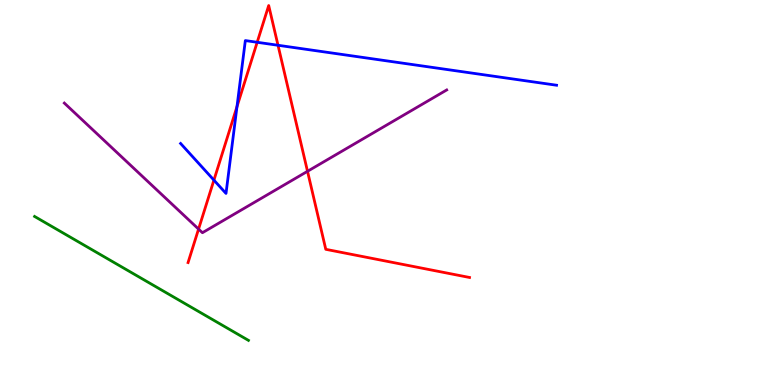[{'lines': ['blue', 'red'], 'intersections': [{'x': 2.76, 'y': 5.32}, {'x': 3.06, 'y': 7.23}, {'x': 3.32, 'y': 8.9}, {'x': 3.59, 'y': 8.82}]}, {'lines': ['green', 'red'], 'intersections': []}, {'lines': ['purple', 'red'], 'intersections': [{'x': 2.56, 'y': 4.05}, {'x': 3.97, 'y': 5.55}]}, {'lines': ['blue', 'green'], 'intersections': []}, {'lines': ['blue', 'purple'], 'intersections': []}, {'lines': ['green', 'purple'], 'intersections': []}]